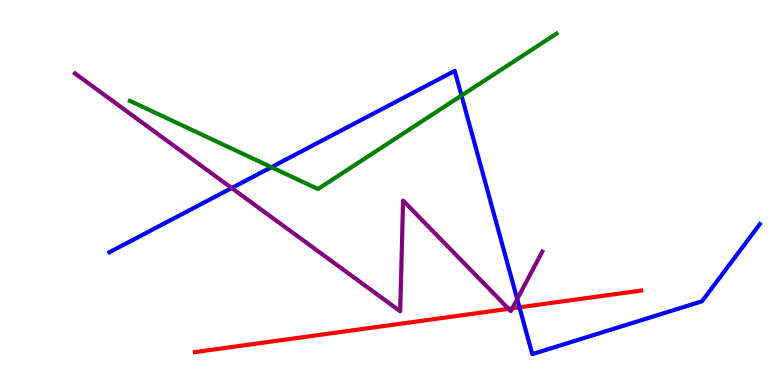[{'lines': ['blue', 'red'], 'intersections': [{'x': 6.7, 'y': 2.02}]}, {'lines': ['green', 'red'], 'intersections': []}, {'lines': ['purple', 'red'], 'intersections': [{'x': 6.56, 'y': 1.98}, {'x': 6.61, 'y': 1.99}]}, {'lines': ['blue', 'green'], 'intersections': [{'x': 3.5, 'y': 5.66}, {'x': 5.95, 'y': 7.52}]}, {'lines': ['blue', 'purple'], 'intersections': [{'x': 2.99, 'y': 5.12}, {'x': 6.67, 'y': 2.23}]}, {'lines': ['green', 'purple'], 'intersections': []}]